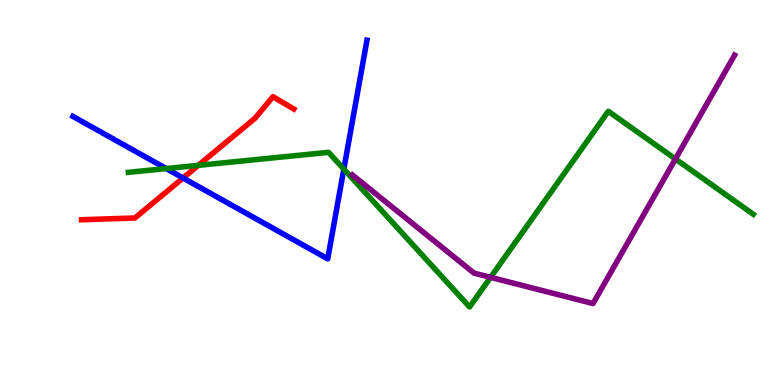[{'lines': ['blue', 'red'], 'intersections': [{'x': 2.36, 'y': 5.38}]}, {'lines': ['green', 'red'], 'intersections': [{'x': 2.56, 'y': 5.71}]}, {'lines': ['purple', 'red'], 'intersections': []}, {'lines': ['blue', 'green'], 'intersections': [{'x': 2.14, 'y': 5.62}, {'x': 4.44, 'y': 5.61}]}, {'lines': ['blue', 'purple'], 'intersections': []}, {'lines': ['green', 'purple'], 'intersections': [{'x': 6.33, 'y': 2.8}, {'x': 8.72, 'y': 5.87}]}]